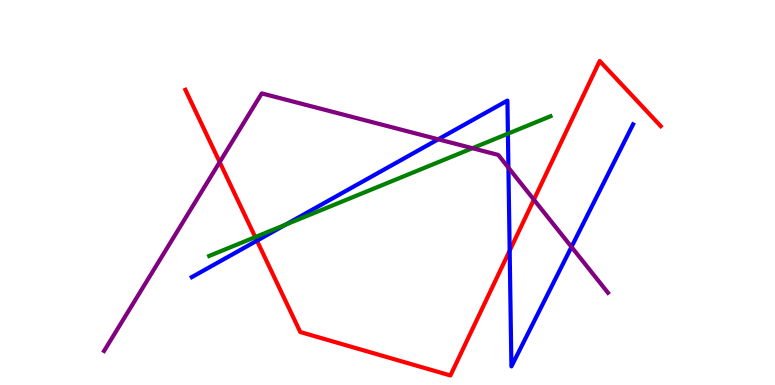[{'lines': ['blue', 'red'], 'intersections': [{'x': 3.32, 'y': 3.75}, {'x': 6.58, 'y': 3.49}]}, {'lines': ['green', 'red'], 'intersections': [{'x': 3.29, 'y': 3.84}]}, {'lines': ['purple', 'red'], 'intersections': [{'x': 2.83, 'y': 5.79}, {'x': 6.89, 'y': 4.81}]}, {'lines': ['blue', 'green'], 'intersections': [{'x': 3.68, 'y': 4.16}, {'x': 6.55, 'y': 6.53}]}, {'lines': ['blue', 'purple'], 'intersections': [{'x': 5.65, 'y': 6.38}, {'x': 6.56, 'y': 5.64}, {'x': 7.37, 'y': 3.59}]}, {'lines': ['green', 'purple'], 'intersections': [{'x': 6.1, 'y': 6.15}]}]